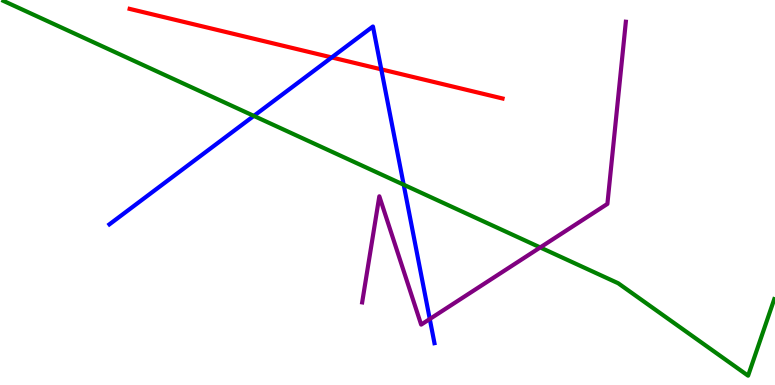[{'lines': ['blue', 'red'], 'intersections': [{'x': 4.28, 'y': 8.51}, {'x': 4.92, 'y': 8.2}]}, {'lines': ['green', 'red'], 'intersections': []}, {'lines': ['purple', 'red'], 'intersections': []}, {'lines': ['blue', 'green'], 'intersections': [{'x': 3.28, 'y': 6.99}, {'x': 5.21, 'y': 5.2}]}, {'lines': ['blue', 'purple'], 'intersections': [{'x': 5.55, 'y': 1.71}]}, {'lines': ['green', 'purple'], 'intersections': [{'x': 6.97, 'y': 3.57}]}]